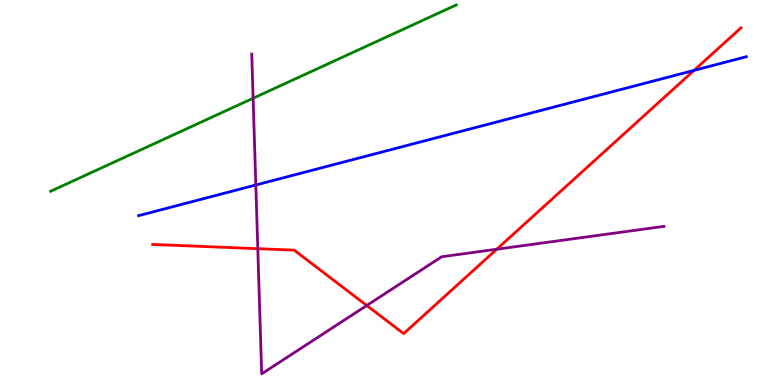[{'lines': ['blue', 'red'], 'intersections': [{'x': 8.96, 'y': 8.17}]}, {'lines': ['green', 'red'], 'intersections': []}, {'lines': ['purple', 'red'], 'intersections': [{'x': 3.33, 'y': 3.54}, {'x': 4.73, 'y': 2.07}, {'x': 6.41, 'y': 3.53}]}, {'lines': ['blue', 'green'], 'intersections': []}, {'lines': ['blue', 'purple'], 'intersections': [{'x': 3.3, 'y': 5.19}]}, {'lines': ['green', 'purple'], 'intersections': [{'x': 3.27, 'y': 7.45}]}]